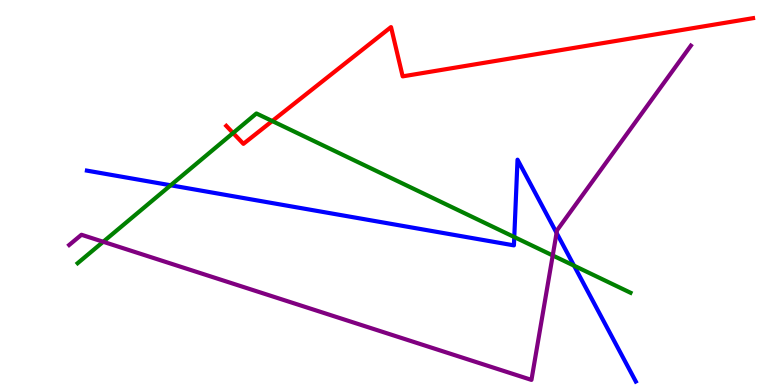[{'lines': ['blue', 'red'], 'intersections': []}, {'lines': ['green', 'red'], 'intersections': [{'x': 3.01, 'y': 6.55}, {'x': 3.51, 'y': 6.86}]}, {'lines': ['purple', 'red'], 'intersections': []}, {'lines': ['blue', 'green'], 'intersections': [{'x': 2.2, 'y': 5.19}, {'x': 6.64, 'y': 3.84}, {'x': 7.41, 'y': 3.1}]}, {'lines': ['blue', 'purple'], 'intersections': [{'x': 7.18, 'y': 3.95}]}, {'lines': ['green', 'purple'], 'intersections': [{'x': 1.33, 'y': 3.72}, {'x': 7.13, 'y': 3.36}]}]